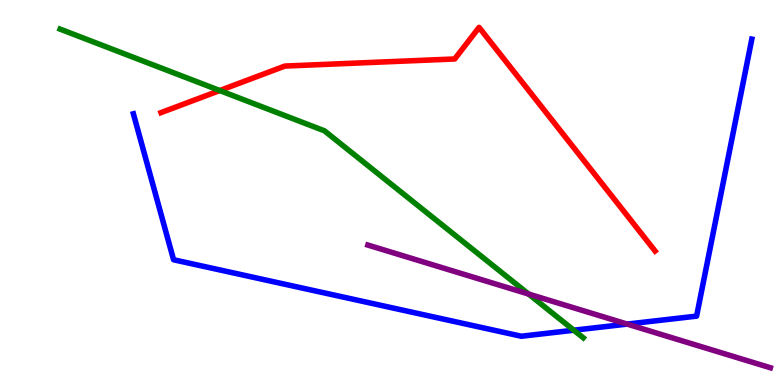[{'lines': ['blue', 'red'], 'intersections': []}, {'lines': ['green', 'red'], 'intersections': [{'x': 2.84, 'y': 7.65}]}, {'lines': ['purple', 'red'], 'intersections': []}, {'lines': ['blue', 'green'], 'intersections': [{'x': 7.4, 'y': 1.42}]}, {'lines': ['blue', 'purple'], 'intersections': [{'x': 8.09, 'y': 1.58}]}, {'lines': ['green', 'purple'], 'intersections': [{'x': 6.82, 'y': 2.36}]}]